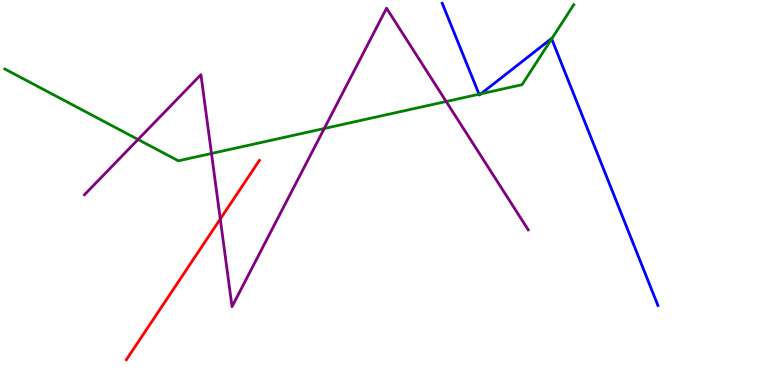[{'lines': ['blue', 'red'], 'intersections': []}, {'lines': ['green', 'red'], 'intersections': []}, {'lines': ['purple', 'red'], 'intersections': [{'x': 2.84, 'y': 4.31}]}, {'lines': ['blue', 'green'], 'intersections': [{'x': 6.18, 'y': 7.55}, {'x': 6.21, 'y': 7.56}, {'x': 7.12, 'y': 8.99}]}, {'lines': ['blue', 'purple'], 'intersections': []}, {'lines': ['green', 'purple'], 'intersections': [{'x': 1.78, 'y': 6.38}, {'x': 2.73, 'y': 6.01}, {'x': 4.18, 'y': 6.66}, {'x': 5.76, 'y': 7.36}]}]